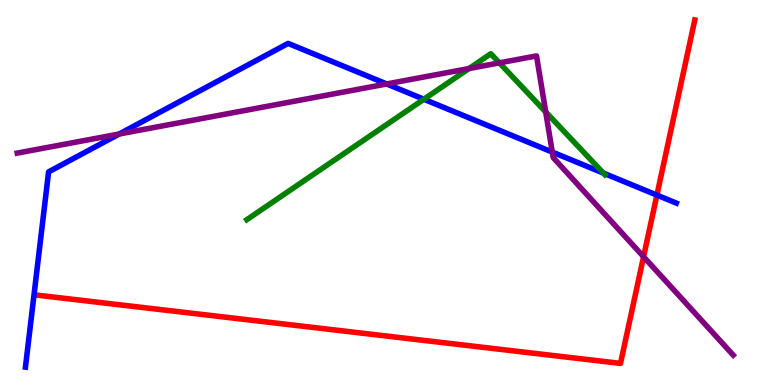[{'lines': ['blue', 'red'], 'intersections': [{'x': 8.48, 'y': 4.93}]}, {'lines': ['green', 'red'], 'intersections': []}, {'lines': ['purple', 'red'], 'intersections': [{'x': 8.3, 'y': 3.33}]}, {'lines': ['blue', 'green'], 'intersections': [{'x': 5.47, 'y': 7.42}, {'x': 7.79, 'y': 5.5}]}, {'lines': ['blue', 'purple'], 'intersections': [{'x': 1.54, 'y': 6.52}, {'x': 4.99, 'y': 7.82}, {'x': 7.13, 'y': 6.05}]}, {'lines': ['green', 'purple'], 'intersections': [{'x': 6.05, 'y': 8.22}, {'x': 6.44, 'y': 8.37}, {'x': 7.04, 'y': 7.09}]}]